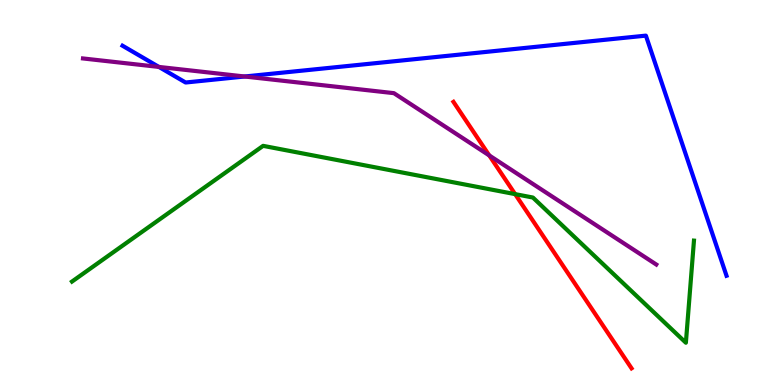[{'lines': ['blue', 'red'], 'intersections': []}, {'lines': ['green', 'red'], 'intersections': [{'x': 6.65, 'y': 4.96}]}, {'lines': ['purple', 'red'], 'intersections': [{'x': 6.31, 'y': 5.96}]}, {'lines': ['blue', 'green'], 'intersections': []}, {'lines': ['blue', 'purple'], 'intersections': [{'x': 2.05, 'y': 8.26}, {'x': 3.16, 'y': 8.01}]}, {'lines': ['green', 'purple'], 'intersections': []}]